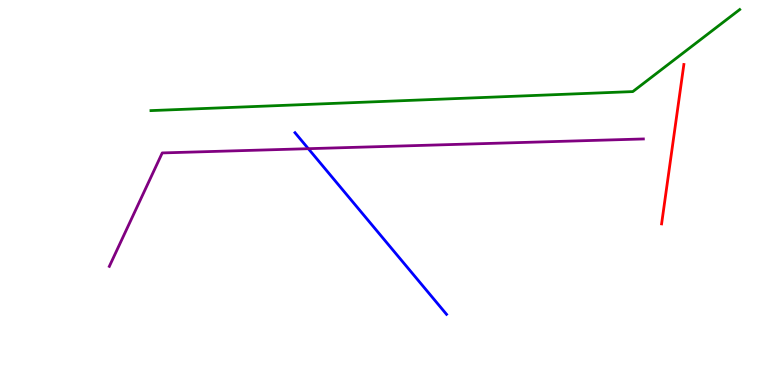[{'lines': ['blue', 'red'], 'intersections': []}, {'lines': ['green', 'red'], 'intersections': []}, {'lines': ['purple', 'red'], 'intersections': []}, {'lines': ['blue', 'green'], 'intersections': []}, {'lines': ['blue', 'purple'], 'intersections': [{'x': 3.98, 'y': 6.14}]}, {'lines': ['green', 'purple'], 'intersections': []}]